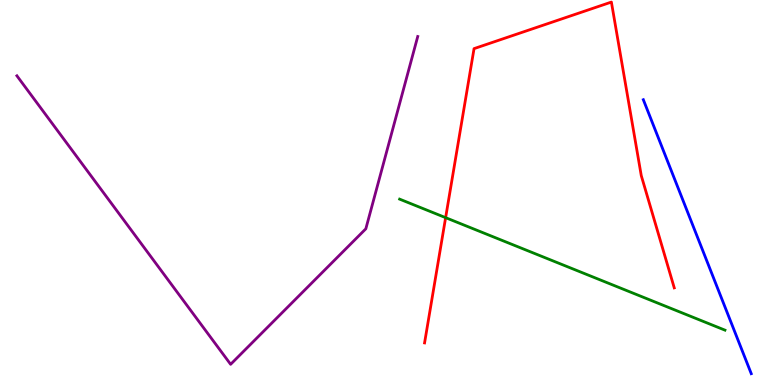[{'lines': ['blue', 'red'], 'intersections': []}, {'lines': ['green', 'red'], 'intersections': [{'x': 5.75, 'y': 4.35}]}, {'lines': ['purple', 'red'], 'intersections': []}, {'lines': ['blue', 'green'], 'intersections': []}, {'lines': ['blue', 'purple'], 'intersections': []}, {'lines': ['green', 'purple'], 'intersections': []}]